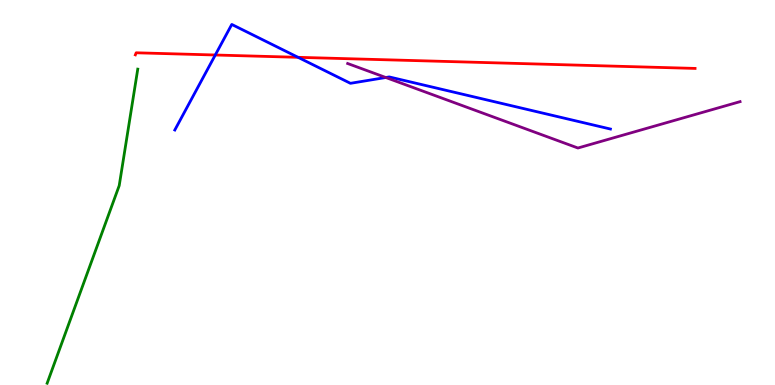[{'lines': ['blue', 'red'], 'intersections': [{'x': 2.78, 'y': 8.57}, {'x': 3.85, 'y': 8.51}]}, {'lines': ['green', 'red'], 'intersections': []}, {'lines': ['purple', 'red'], 'intersections': []}, {'lines': ['blue', 'green'], 'intersections': []}, {'lines': ['blue', 'purple'], 'intersections': [{'x': 4.98, 'y': 7.99}]}, {'lines': ['green', 'purple'], 'intersections': []}]